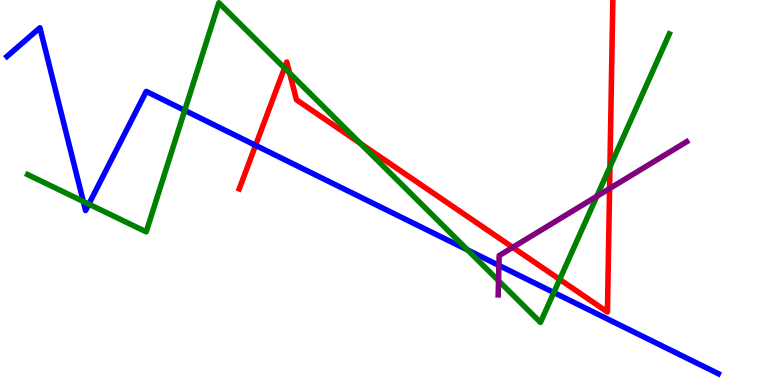[{'lines': ['blue', 'red'], 'intersections': [{'x': 3.3, 'y': 6.23}]}, {'lines': ['green', 'red'], 'intersections': [{'x': 3.67, 'y': 8.23}, {'x': 3.74, 'y': 8.1}, {'x': 4.65, 'y': 6.28}, {'x': 7.22, 'y': 2.74}, {'x': 7.87, 'y': 5.66}]}, {'lines': ['purple', 'red'], 'intersections': [{'x': 6.62, 'y': 3.57}, {'x': 7.87, 'y': 5.1}]}, {'lines': ['blue', 'green'], 'intersections': [{'x': 1.07, 'y': 4.77}, {'x': 1.15, 'y': 4.7}, {'x': 2.38, 'y': 7.13}, {'x': 6.03, 'y': 3.51}, {'x': 7.15, 'y': 2.4}]}, {'lines': ['blue', 'purple'], 'intersections': [{'x': 6.44, 'y': 3.11}]}, {'lines': ['green', 'purple'], 'intersections': [{'x': 6.43, 'y': 2.71}, {'x': 7.7, 'y': 4.9}]}]